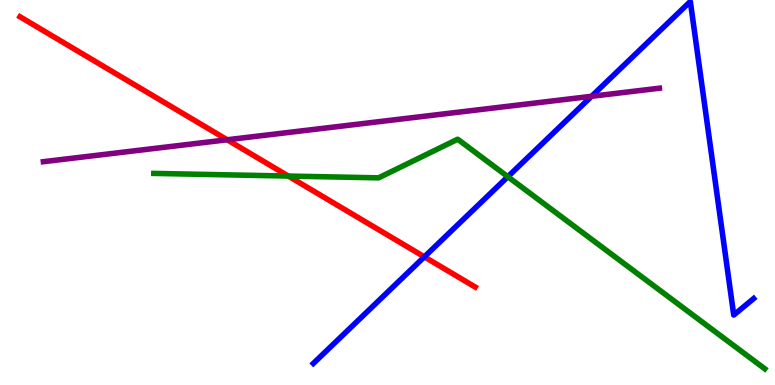[{'lines': ['blue', 'red'], 'intersections': [{'x': 5.48, 'y': 3.33}]}, {'lines': ['green', 'red'], 'intersections': [{'x': 3.72, 'y': 5.43}]}, {'lines': ['purple', 'red'], 'intersections': [{'x': 2.93, 'y': 6.37}]}, {'lines': ['blue', 'green'], 'intersections': [{'x': 6.55, 'y': 5.41}]}, {'lines': ['blue', 'purple'], 'intersections': [{'x': 7.63, 'y': 7.5}]}, {'lines': ['green', 'purple'], 'intersections': []}]